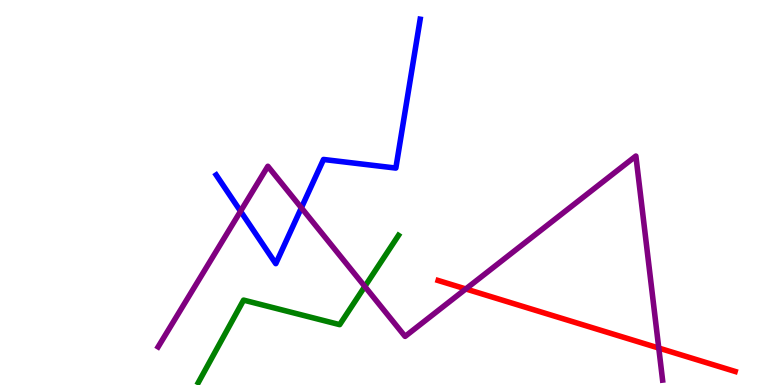[{'lines': ['blue', 'red'], 'intersections': []}, {'lines': ['green', 'red'], 'intersections': []}, {'lines': ['purple', 'red'], 'intersections': [{'x': 6.01, 'y': 2.49}, {'x': 8.5, 'y': 0.96}]}, {'lines': ['blue', 'green'], 'intersections': []}, {'lines': ['blue', 'purple'], 'intersections': [{'x': 3.1, 'y': 4.51}, {'x': 3.89, 'y': 4.6}]}, {'lines': ['green', 'purple'], 'intersections': [{'x': 4.71, 'y': 2.56}]}]